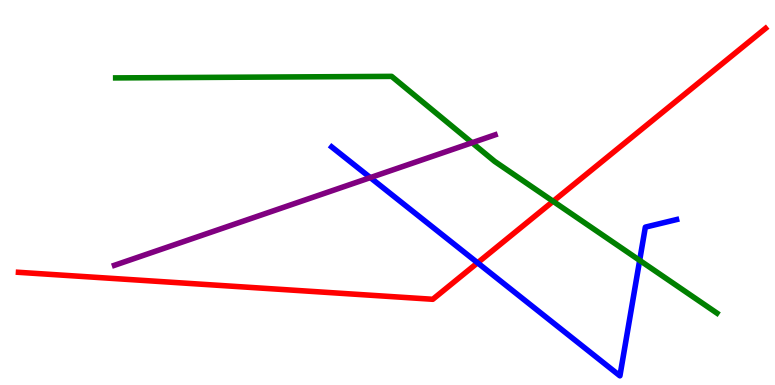[{'lines': ['blue', 'red'], 'intersections': [{'x': 6.16, 'y': 3.17}]}, {'lines': ['green', 'red'], 'intersections': [{'x': 7.14, 'y': 4.77}]}, {'lines': ['purple', 'red'], 'intersections': []}, {'lines': ['blue', 'green'], 'intersections': [{'x': 8.25, 'y': 3.24}]}, {'lines': ['blue', 'purple'], 'intersections': [{'x': 4.78, 'y': 5.39}]}, {'lines': ['green', 'purple'], 'intersections': [{'x': 6.09, 'y': 6.29}]}]